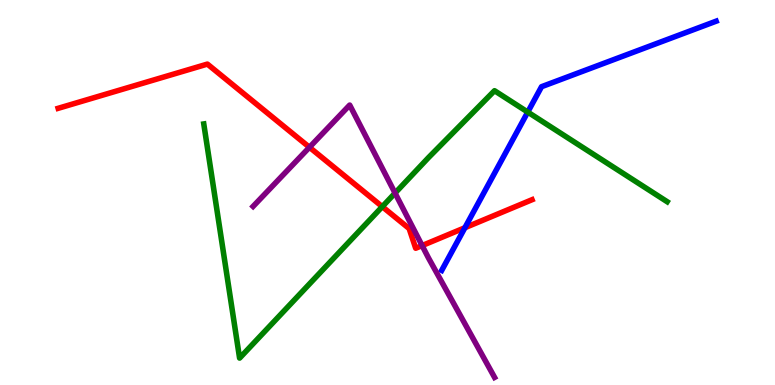[{'lines': ['blue', 'red'], 'intersections': [{'x': 6.0, 'y': 4.09}]}, {'lines': ['green', 'red'], 'intersections': [{'x': 4.93, 'y': 4.63}]}, {'lines': ['purple', 'red'], 'intersections': [{'x': 3.99, 'y': 6.17}, {'x': 5.45, 'y': 3.62}]}, {'lines': ['blue', 'green'], 'intersections': [{'x': 6.81, 'y': 7.09}]}, {'lines': ['blue', 'purple'], 'intersections': []}, {'lines': ['green', 'purple'], 'intersections': [{'x': 5.1, 'y': 4.98}]}]